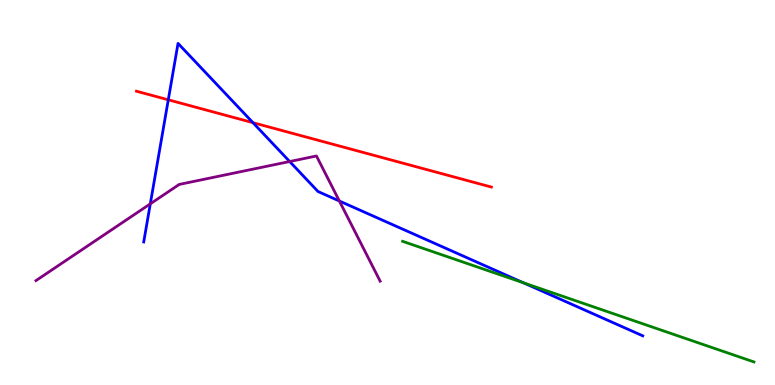[{'lines': ['blue', 'red'], 'intersections': [{'x': 2.17, 'y': 7.41}, {'x': 3.26, 'y': 6.81}]}, {'lines': ['green', 'red'], 'intersections': []}, {'lines': ['purple', 'red'], 'intersections': []}, {'lines': ['blue', 'green'], 'intersections': [{'x': 6.75, 'y': 2.66}]}, {'lines': ['blue', 'purple'], 'intersections': [{'x': 1.94, 'y': 4.71}, {'x': 3.74, 'y': 5.8}, {'x': 4.38, 'y': 4.78}]}, {'lines': ['green', 'purple'], 'intersections': []}]